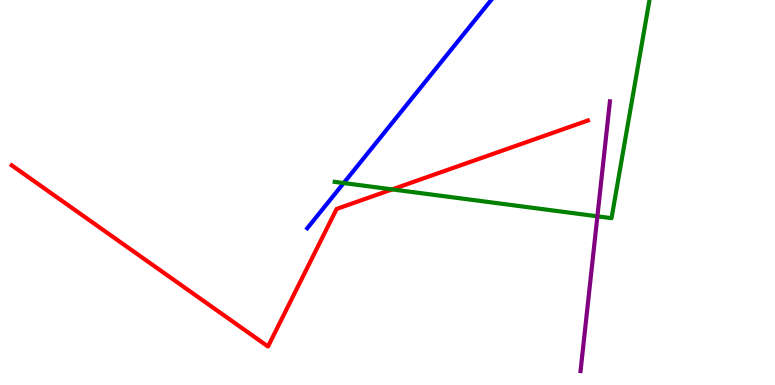[{'lines': ['blue', 'red'], 'intersections': []}, {'lines': ['green', 'red'], 'intersections': [{'x': 5.06, 'y': 5.08}]}, {'lines': ['purple', 'red'], 'intersections': []}, {'lines': ['blue', 'green'], 'intersections': [{'x': 4.43, 'y': 5.25}]}, {'lines': ['blue', 'purple'], 'intersections': []}, {'lines': ['green', 'purple'], 'intersections': [{'x': 7.71, 'y': 4.38}]}]